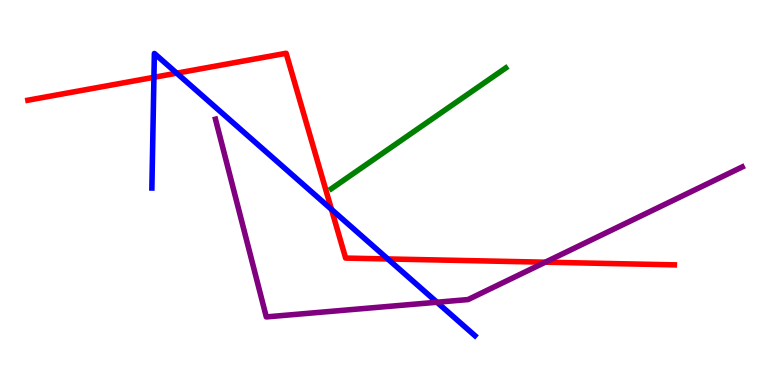[{'lines': ['blue', 'red'], 'intersections': [{'x': 1.99, 'y': 7.99}, {'x': 2.28, 'y': 8.1}, {'x': 4.28, 'y': 4.56}, {'x': 5.0, 'y': 3.27}]}, {'lines': ['green', 'red'], 'intersections': []}, {'lines': ['purple', 'red'], 'intersections': [{'x': 7.04, 'y': 3.19}]}, {'lines': ['blue', 'green'], 'intersections': []}, {'lines': ['blue', 'purple'], 'intersections': [{'x': 5.64, 'y': 2.15}]}, {'lines': ['green', 'purple'], 'intersections': []}]